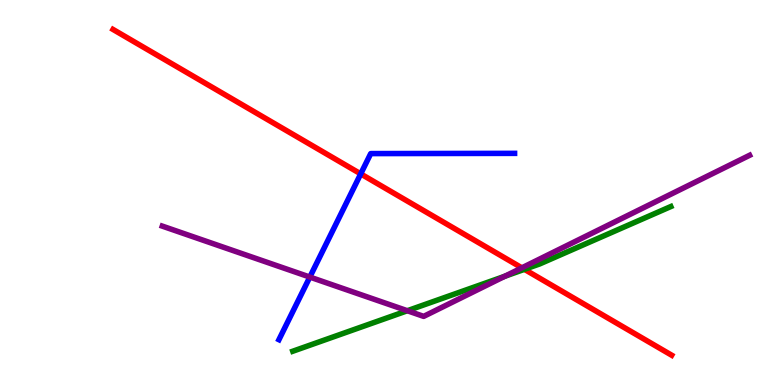[{'lines': ['blue', 'red'], 'intersections': [{'x': 4.65, 'y': 5.48}]}, {'lines': ['green', 'red'], 'intersections': [{'x': 6.77, 'y': 3.0}]}, {'lines': ['purple', 'red'], 'intersections': [{'x': 6.73, 'y': 3.04}]}, {'lines': ['blue', 'green'], 'intersections': []}, {'lines': ['blue', 'purple'], 'intersections': [{'x': 4.0, 'y': 2.8}]}, {'lines': ['green', 'purple'], 'intersections': [{'x': 5.26, 'y': 1.93}, {'x': 6.51, 'y': 2.83}]}]